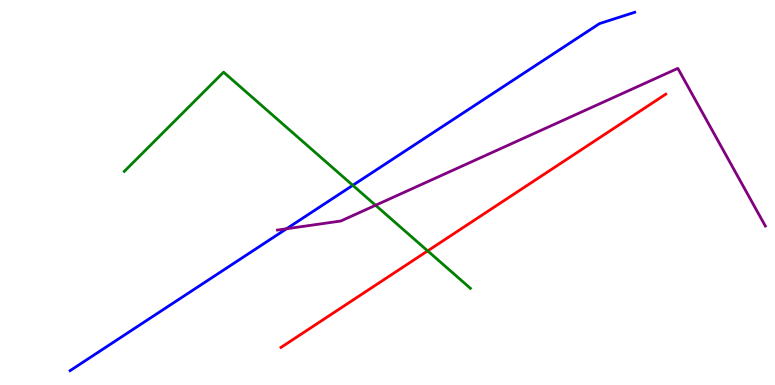[{'lines': ['blue', 'red'], 'intersections': []}, {'lines': ['green', 'red'], 'intersections': [{'x': 5.52, 'y': 3.48}]}, {'lines': ['purple', 'red'], 'intersections': []}, {'lines': ['blue', 'green'], 'intersections': [{'x': 4.55, 'y': 5.19}]}, {'lines': ['blue', 'purple'], 'intersections': [{'x': 3.7, 'y': 4.06}]}, {'lines': ['green', 'purple'], 'intersections': [{'x': 4.85, 'y': 4.67}]}]